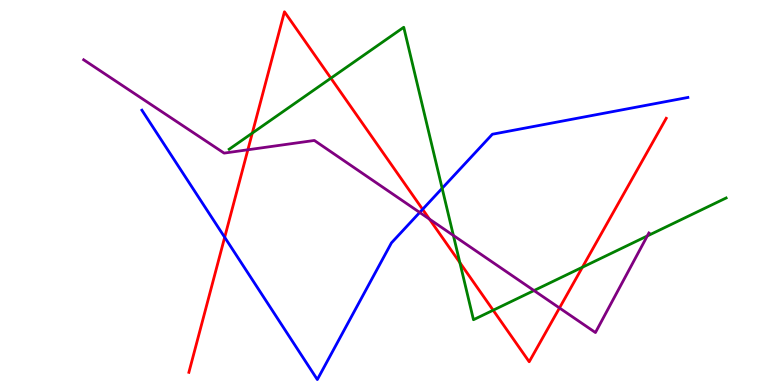[{'lines': ['blue', 'red'], 'intersections': [{'x': 2.9, 'y': 3.84}, {'x': 5.45, 'y': 4.56}]}, {'lines': ['green', 'red'], 'intersections': [{'x': 3.26, 'y': 6.54}, {'x': 4.27, 'y': 7.97}, {'x': 5.93, 'y': 3.18}, {'x': 6.36, 'y': 1.94}, {'x': 7.52, 'y': 3.06}]}, {'lines': ['purple', 'red'], 'intersections': [{'x': 3.2, 'y': 6.11}, {'x': 5.54, 'y': 4.31}, {'x': 7.22, 'y': 2.0}]}, {'lines': ['blue', 'green'], 'intersections': [{'x': 5.71, 'y': 5.11}]}, {'lines': ['blue', 'purple'], 'intersections': [{'x': 5.42, 'y': 4.48}]}, {'lines': ['green', 'purple'], 'intersections': [{'x': 5.85, 'y': 3.88}, {'x': 6.89, 'y': 2.45}, {'x': 8.35, 'y': 3.87}]}]